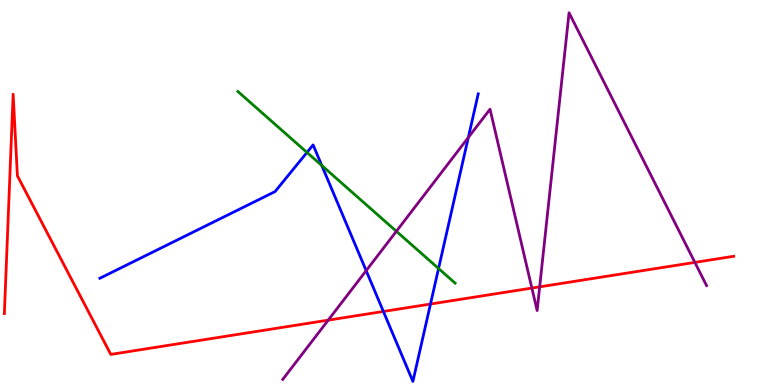[{'lines': ['blue', 'red'], 'intersections': [{'x': 4.95, 'y': 1.91}, {'x': 5.55, 'y': 2.1}]}, {'lines': ['green', 'red'], 'intersections': []}, {'lines': ['purple', 'red'], 'intersections': [{'x': 4.23, 'y': 1.68}, {'x': 6.86, 'y': 2.52}, {'x': 6.96, 'y': 2.55}, {'x': 8.97, 'y': 3.18}]}, {'lines': ['blue', 'green'], 'intersections': [{'x': 3.96, 'y': 6.04}, {'x': 4.15, 'y': 5.7}, {'x': 5.66, 'y': 3.03}]}, {'lines': ['blue', 'purple'], 'intersections': [{'x': 4.72, 'y': 2.97}, {'x': 6.04, 'y': 6.43}]}, {'lines': ['green', 'purple'], 'intersections': [{'x': 5.11, 'y': 3.99}]}]